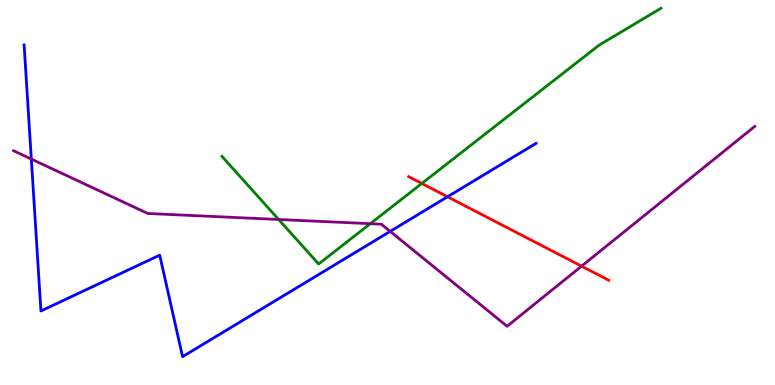[{'lines': ['blue', 'red'], 'intersections': [{'x': 5.77, 'y': 4.89}]}, {'lines': ['green', 'red'], 'intersections': [{'x': 5.44, 'y': 5.23}]}, {'lines': ['purple', 'red'], 'intersections': [{'x': 7.5, 'y': 3.09}]}, {'lines': ['blue', 'green'], 'intersections': []}, {'lines': ['blue', 'purple'], 'intersections': [{'x': 0.404, 'y': 5.87}, {'x': 5.03, 'y': 3.99}]}, {'lines': ['green', 'purple'], 'intersections': [{'x': 3.6, 'y': 4.3}, {'x': 4.78, 'y': 4.19}]}]